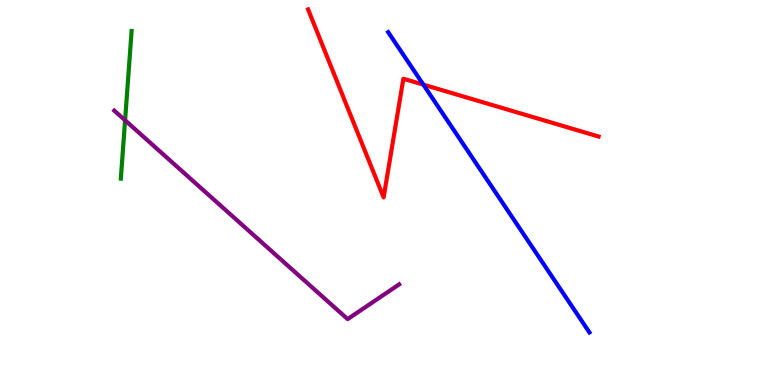[{'lines': ['blue', 'red'], 'intersections': [{'x': 5.46, 'y': 7.8}]}, {'lines': ['green', 'red'], 'intersections': []}, {'lines': ['purple', 'red'], 'intersections': []}, {'lines': ['blue', 'green'], 'intersections': []}, {'lines': ['blue', 'purple'], 'intersections': []}, {'lines': ['green', 'purple'], 'intersections': [{'x': 1.61, 'y': 6.88}]}]